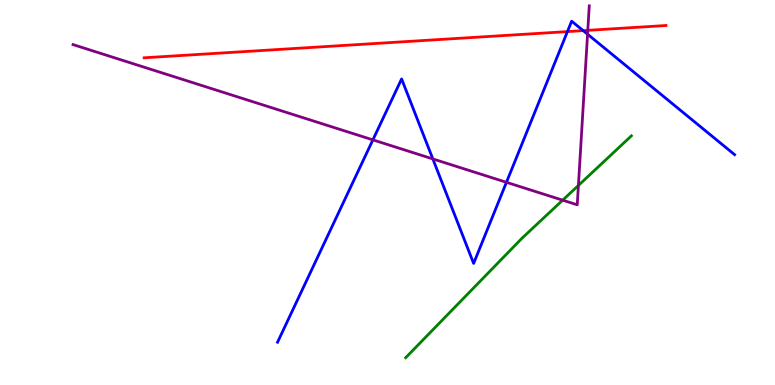[{'lines': ['blue', 'red'], 'intersections': [{'x': 7.32, 'y': 9.18}, {'x': 7.52, 'y': 9.2}]}, {'lines': ['green', 'red'], 'intersections': []}, {'lines': ['purple', 'red'], 'intersections': [{'x': 7.58, 'y': 9.21}]}, {'lines': ['blue', 'green'], 'intersections': []}, {'lines': ['blue', 'purple'], 'intersections': [{'x': 4.81, 'y': 6.37}, {'x': 5.58, 'y': 5.87}, {'x': 6.53, 'y': 5.26}, {'x': 7.58, 'y': 9.11}]}, {'lines': ['green', 'purple'], 'intersections': [{'x': 7.26, 'y': 4.8}, {'x': 7.46, 'y': 5.18}]}]